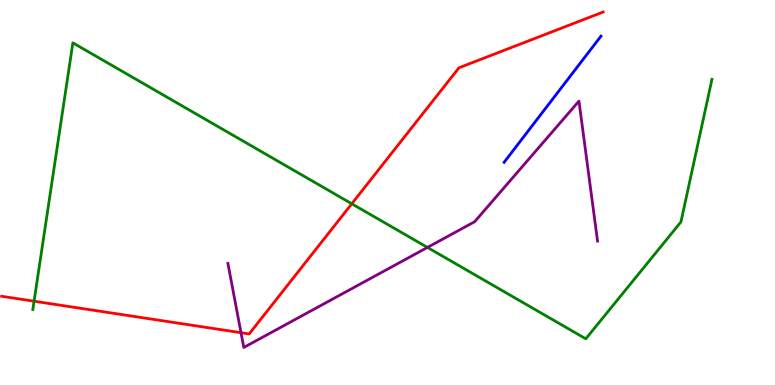[{'lines': ['blue', 'red'], 'intersections': []}, {'lines': ['green', 'red'], 'intersections': [{'x': 0.44, 'y': 2.18}, {'x': 4.54, 'y': 4.71}]}, {'lines': ['purple', 'red'], 'intersections': [{'x': 3.11, 'y': 1.36}]}, {'lines': ['blue', 'green'], 'intersections': []}, {'lines': ['blue', 'purple'], 'intersections': []}, {'lines': ['green', 'purple'], 'intersections': [{'x': 5.52, 'y': 3.57}]}]